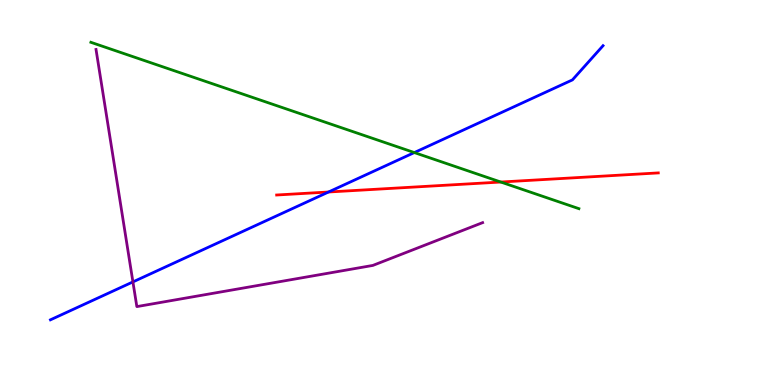[{'lines': ['blue', 'red'], 'intersections': [{'x': 4.24, 'y': 5.01}]}, {'lines': ['green', 'red'], 'intersections': [{'x': 6.46, 'y': 5.27}]}, {'lines': ['purple', 'red'], 'intersections': []}, {'lines': ['blue', 'green'], 'intersections': [{'x': 5.35, 'y': 6.04}]}, {'lines': ['blue', 'purple'], 'intersections': [{'x': 1.72, 'y': 2.68}]}, {'lines': ['green', 'purple'], 'intersections': []}]